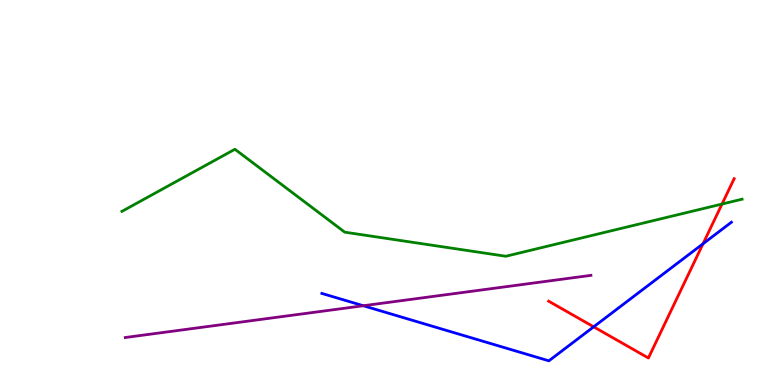[{'lines': ['blue', 'red'], 'intersections': [{'x': 7.66, 'y': 1.51}, {'x': 9.07, 'y': 3.67}]}, {'lines': ['green', 'red'], 'intersections': [{'x': 9.32, 'y': 4.7}]}, {'lines': ['purple', 'red'], 'intersections': []}, {'lines': ['blue', 'green'], 'intersections': []}, {'lines': ['blue', 'purple'], 'intersections': [{'x': 4.69, 'y': 2.06}]}, {'lines': ['green', 'purple'], 'intersections': []}]